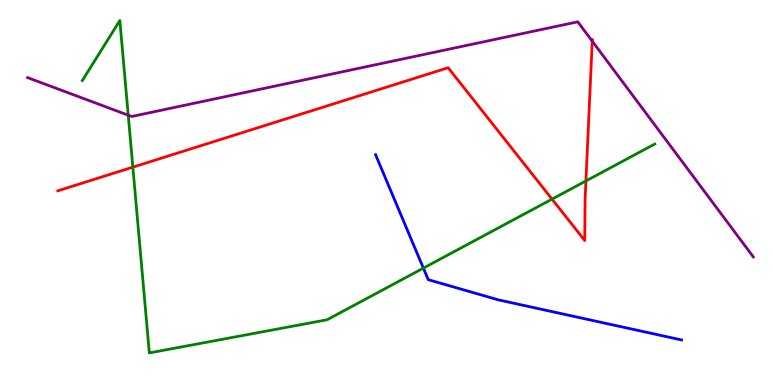[{'lines': ['blue', 'red'], 'intersections': []}, {'lines': ['green', 'red'], 'intersections': [{'x': 1.71, 'y': 5.66}, {'x': 7.12, 'y': 4.83}, {'x': 7.56, 'y': 5.3}]}, {'lines': ['purple', 'red'], 'intersections': [{'x': 7.64, 'y': 8.93}]}, {'lines': ['blue', 'green'], 'intersections': [{'x': 5.46, 'y': 3.04}]}, {'lines': ['blue', 'purple'], 'intersections': []}, {'lines': ['green', 'purple'], 'intersections': [{'x': 1.65, 'y': 7.01}]}]